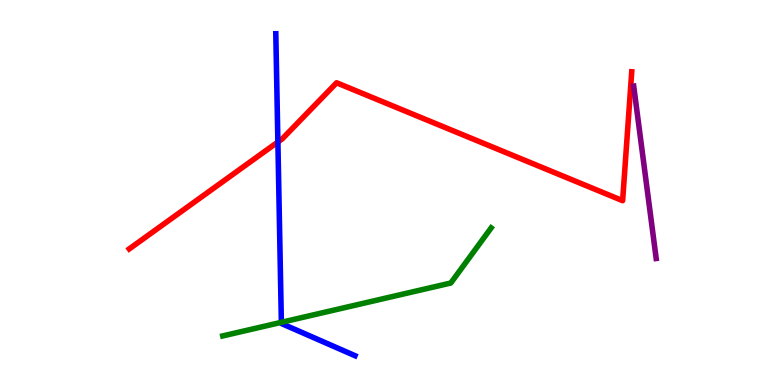[{'lines': ['blue', 'red'], 'intersections': [{'x': 3.59, 'y': 6.31}]}, {'lines': ['green', 'red'], 'intersections': []}, {'lines': ['purple', 'red'], 'intersections': []}, {'lines': ['blue', 'green'], 'intersections': [{'x': 3.63, 'y': 1.63}]}, {'lines': ['blue', 'purple'], 'intersections': []}, {'lines': ['green', 'purple'], 'intersections': []}]